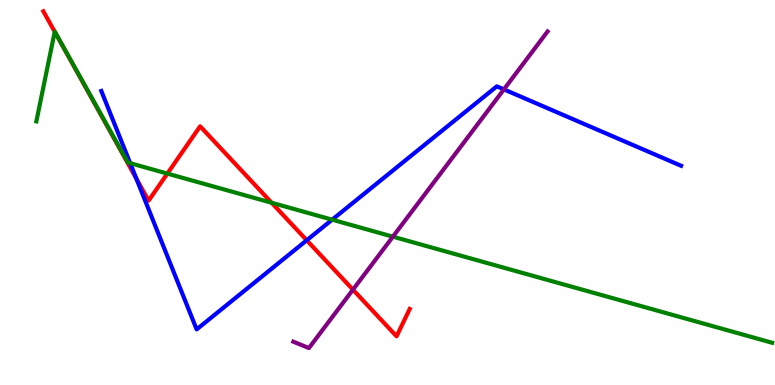[{'lines': ['blue', 'red'], 'intersections': [{'x': 1.76, 'y': 5.36}, {'x': 3.96, 'y': 3.76}]}, {'lines': ['green', 'red'], 'intersections': [{'x': 0.706, 'y': 9.17}, {'x': 2.16, 'y': 5.49}, {'x': 3.51, 'y': 4.73}]}, {'lines': ['purple', 'red'], 'intersections': [{'x': 4.55, 'y': 2.48}]}, {'lines': ['blue', 'green'], 'intersections': [{'x': 1.68, 'y': 5.76}, {'x': 4.29, 'y': 4.29}]}, {'lines': ['blue', 'purple'], 'intersections': [{'x': 6.5, 'y': 7.68}]}, {'lines': ['green', 'purple'], 'intersections': [{'x': 5.07, 'y': 3.85}]}]